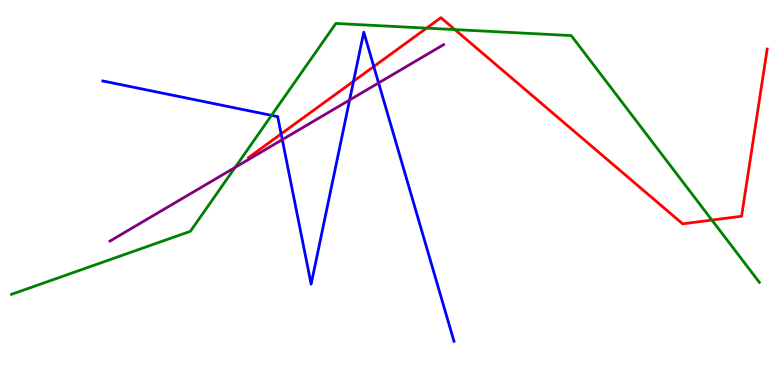[{'lines': ['blue', 'red'], 'intersections': [{'x': 3.63, 'y': 6.52}, {'x': 4.56, 'y': 7.89}, {'x': 4.82, 'y': 8.27}]}, {'lines': ['green', 'red'], 'intersections': [{'x': 5.5, 'y': 9.27}, {'x': 5.87, 'y': 9.23}, {'x': 9.19, 'y': 4.28}]}, {'lines': ['purple', 'red'], 'intersections': []}, {'lines': ['blue', 'green'], 'intersections': [{'x': 3.5, 'y': 7.0}]}, {'lines': ['blue', 'purple'], 'intersections': [{'x': 3.64, 'y': 6.37}, {'x': 4.51, 'y': 7.4}, {'x': 4.89, 'y': 7.85}]}, {'lines': ['green', 'purple'], 'intersections': [{'x': 3.03, 'y': 5.65}]}]